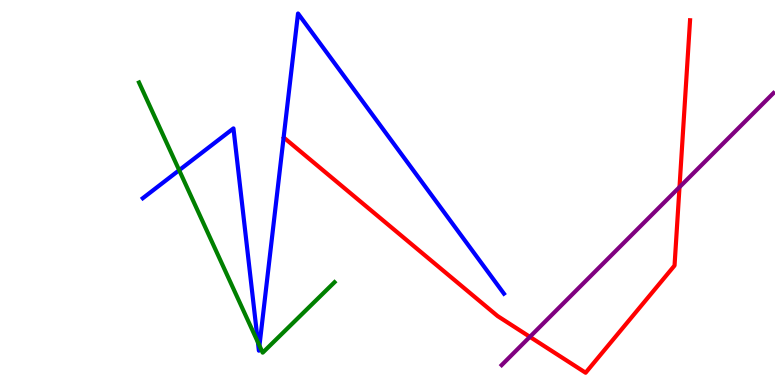[{'lines': ['blue', 'red'], 'intersections': []}, {'lines': ['green', 'red'], 'intersections': []}, {'lines': ['purple', 'red'], 'intersections': [{'x': 6.84, 'y': 1.25}, {'x': 8.77, 'y': 5.14}]}, {'lines': ['blue', 'green'], 'intersections': [{'x': 2.31, 'y': 5.58}, {'x': 3.33, 'y': 1.11}, {'x': 3.35, 'y': 1.02}]}, {'lines': ['blue', 'purple'], 'intersections': []}, {'lines': ['green', 'purple'], 'intersections': []}]